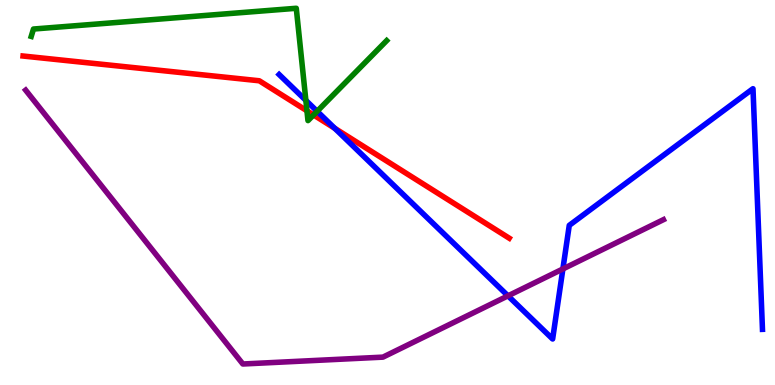[{'lines': ['blue', 'red'], 'intersections': [{'x': 4.32, 'y': 6.67}]}, {'lines': ['green', 'red'], 'intersections': [{'x': 3.96, 'y': 7.12}, {'x': 4.05, 'y': 7.01}]}, {'lines': ['purple', 'red'], 'intersections': []}, {'lines': ['blue', 'green'], 'intersections': [{'x': 3.95, 'y': 7.39}, {'x': 4.09, 'y': 7.11}]}, {'lines': ['blue', 'purple'], 'intersections': [{'x': 6.55, 'y': 2.32}, {'x': 7.26, 'y': 3.01}]}, {'lines': ['green', 'purple'], 'intersections': []}]